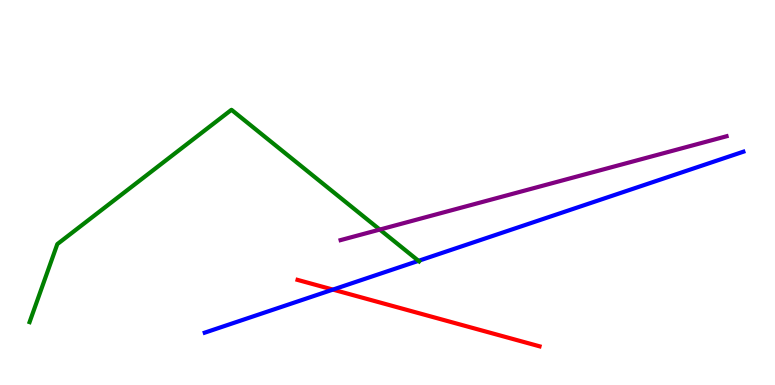[{'lines': ['blue', 'red'], 'intersections': [{'x': 4.3, 'y': 2.48}]}, {'lines': ['green', 'red'], 'intersections': []}, {'lines': ['purple', 'red'], 'intersections': []}, {'lines': ['blue', 'green'], 'intersections': [{'x': 5.4, 'y': 3.22}]}, {'lines': ['blue', 'purple'], 'intersections': []}, {'lines': ['green', 'purple'], 'intersections': [{'x': 4.9, 'y': 4.04}]}]